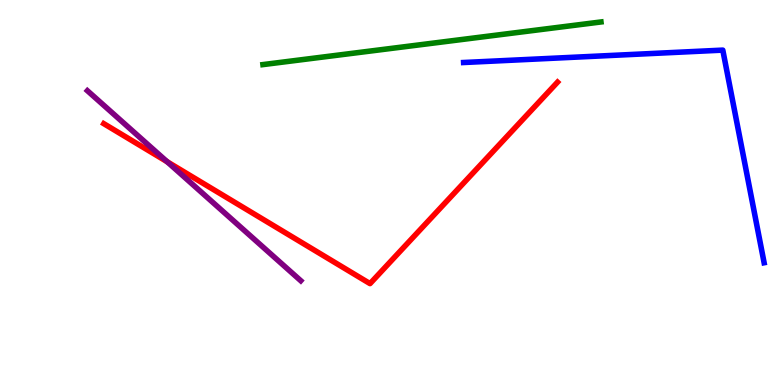[{'lines': ['blue', 'red'], 'intersections': []}, {'lines': ['green', 'red'], 'intersections': []}, {'lines': ['purple', 'red'], 'intersections': [{'x': 2.16, 'y': 5.8}]}, {'lines': ['blue', 'green'], 'intersections': []}, {'lines': ['blue', 'purple'], 'intersections': []}, {'lines': ['green', 'purple'], 'intersections': []}]